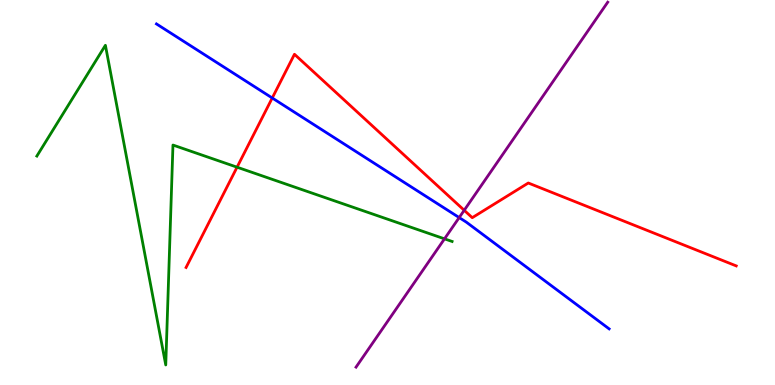[{'lines': ['blue', 'red'], 'intersections': [{'x': 3.51, 'y': 7.45}]}, {'lines': ['green', 'red'], 'intersections': [{'x': 3.06, 'y': 5.66}]}, {'lines': ['purple', 'red'], 'intersections': [{'x': 5.99, 'y': 4.54}]}, {'lines': ['blue', 'green'], 'intersections': []}, {'lines': ['blue', 'purple'], 'intersections': [{'x': 5.92, 'y': 4.35}]}, {'lines': ['green', 'purple'], 'intersections': [{'x': 5.74, 'y': 3.8}]}]